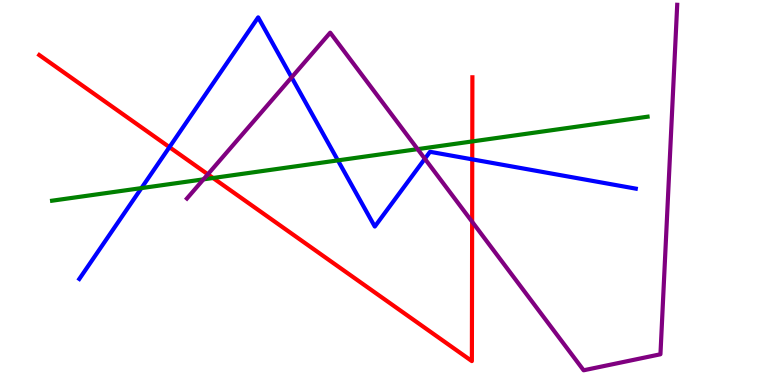[{'lines': ['blue', 'red'], 'intersections': [{'x': 2.19, 'y': 6.18}, {'x': 6.09, 'y': 5.86}]}, {'lines': ['green', 'red'], 'intersections': [{'x': 2.75, 'y': 5.38}, {'x': 6.09, 'y': 6.33}]}, {'lines': ['purple', 'red'], 'intersections': [{'x': 2.68, 'y': 5.47}, {'x': 6.09, 'y': 4.24}]}, {'lines': ['blue', 'green'], 'intersections': [{'x': 1.82, 'y': 5.11}, {'x': 4.36, 'y': 5.83}]}, {'lines': ['blue', 'purple'], 'intersections': [{'x': 3.76, 'y': 7.99}, {'x': 5.48, 'y': 5.88}]}, {'lines': ['green', 'purple'], 'intersections': [{'x': 2.63, 'y': 5.34}, {'x': 5.39, 'y': 6.13}]}]